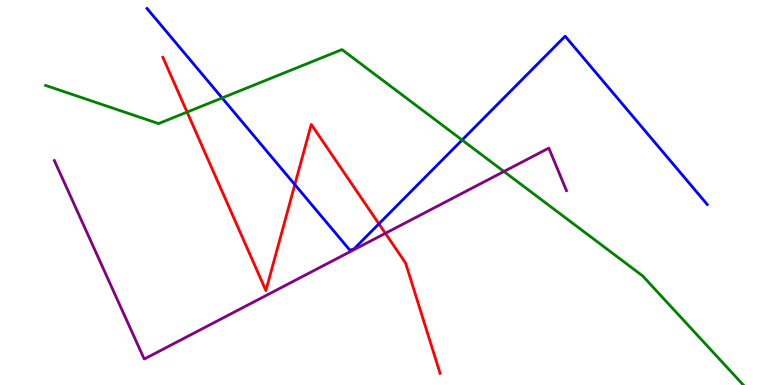[{'lines': ['blue', 'red'], 'intersections': [{'x': 3.8, 'y': 5.21}, {'x': 4.89, 'y': 4.19}]}, {'lines': ['green', 'red'], 'intersections': [{'x': 2.41, 'y': 7.09}]}, {'lines': ['purple', 'red'], 'intersections': [{'x': 4.97, 'y': 3.94}]}, {'lines': ['blue', 'green'], 'intersections': [{'x': 2.87, 'y': 7.46}, {'x': 5.96, 'y': 6.36}]}, {'lines': ['blue', 'purple'], 'intersections': []}, {'lines': ['green', 'purple'], 'intersections': [{'x': 6.5, 'y': 5.55}]}]